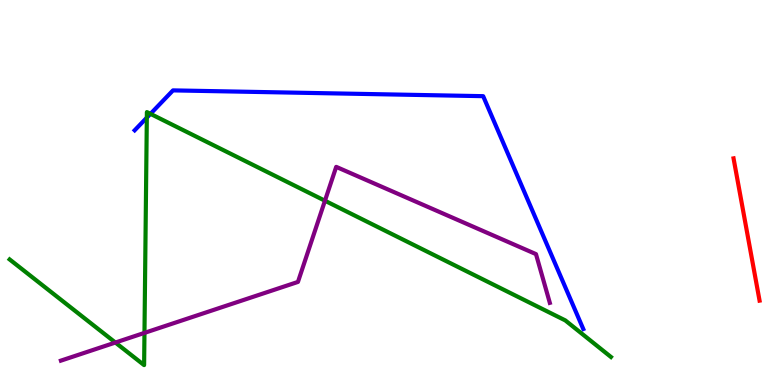[{'lines': ['blue', 'red'], 'intersections': []}, {'lines': ['green', 'red'], 'intersections': []}, {'lines': ['purple', 'red'], 'intersections': []}, {'lines': ['blue', 'green'], 'intersections': [{'x': 1.89, 'y': 6.94}, {'x': 1.94, 'y': 7.04}]}, {'lines': ['blue', 'purple'], 'intersections': []}, {'lines': ['green', 'purple'], 'intersections': [{'x': 1.49, 'y': 1.1}, {'x': 1.86, 'y': 1.35}, {'x': 4.19, 'y': 4.79}]}]